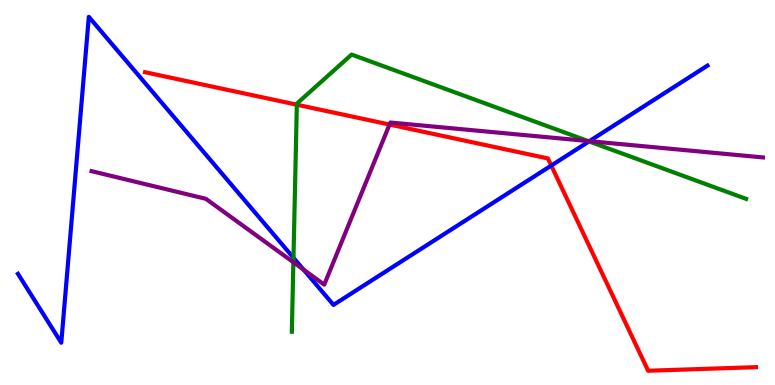[{'lines': ['blue', 'red'], 'intersections': [{'x': 7.11, 'y': 5.7}]}, {'lines': ['green', 'red'], 'intersections': [{'x': 3.83, 'y': 7.28}]}, {'lines': ['purple', 'red'], 'intersections': [{'x': 5.03, 'y': 6.77}]}, {'lines': ['blue', 'green'], 'intersections': [{'x': 3.79, 'y': 3.3}, {'x': 7.6, 'y': 6.33}]}, {'lines': ['blue', 'purple'], 'intersections': [{'x': 3.92, 'y': 3.0}, {'x': 7.61, 'y': 6.33}]}, {'lines': ['green', 'purple'], 'intersections': [{'x': 3.79, 'y': 3.19}, {'x': 7.59, 'y': 6.34}]}]